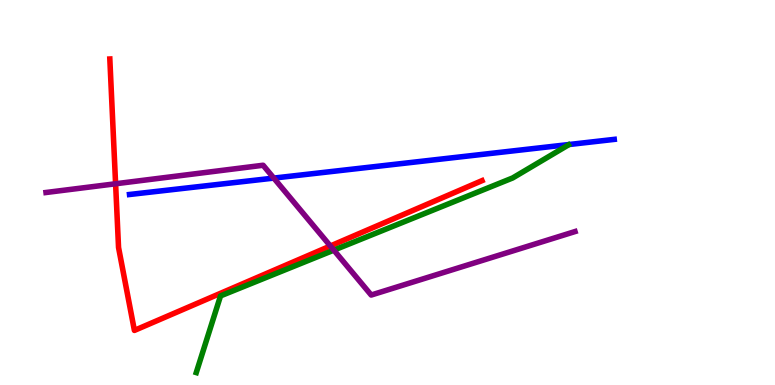[{'lines': ['blue', 'red'], 'intersections': []}, {'lines': ['green', 'red'], 'intersections': []}, {'lines': ['purple', 'red'], 'intersections': [{'x': 1.49, 'y': 5.23}, {'x': 4.26, 'y': 3.61}]}, {'lines': ['blue', 'green'], 'intersections': []}, {'lines': ['blue', 'purple'], 'intersections': [{'x': 3.53, 'y': 5.37}]}, {'lines': ['green', 'purple'], 'intersections': [{'x': 4.31, 'y': 3.5}]}]